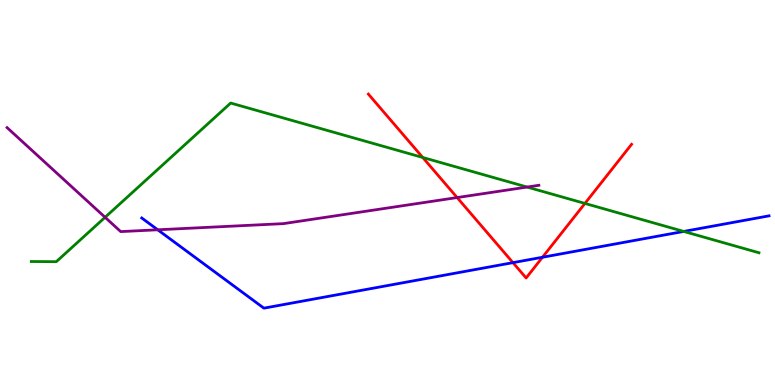[{'lines': ['blue', 'red'], 'intersections': [{'x': 6.62, 'y': 3.18}, {'x': 7.0, 'y': 3.32}]}, {'lines': ['green', 'red'], 'intersections': [{'x': 5.45, 'y': 5.91}, {'x': 7.55, 'y': 4.72}]}, {'lines': ['purple', 'red'], 'intersections': [{'x': 5.9, 'y': 4.87}]}, {'lines': ['blue', 'green'], 'intersections': [{'x': 8.82, 'y': 3.99}]}, {'lines': ['blue', 'purple'], 'intersections': [{'x': 2.04, 'y': 4.03}]}, {'lines': ['green', 'purple'], 'intersections': [{'x': 1.36, 'y': 4.36}, {'x': 6.8, 'y': 5.14}]}]